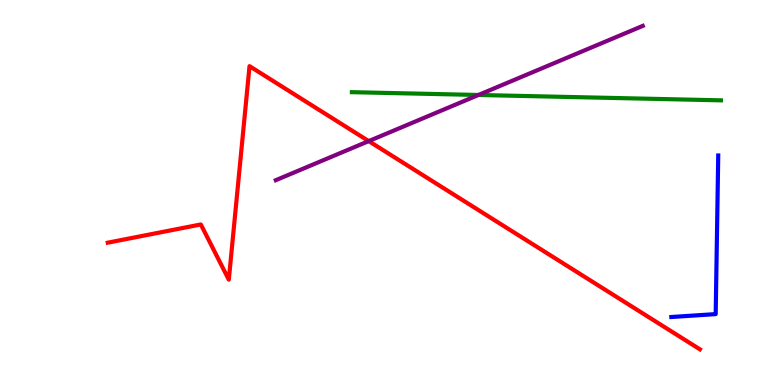[{'lines': ['blue', 'red'], 'intersections': []}, {'lines': ['green', 'red'], 'intersections': []}, {'lines': ['purple', 'red'], 'intersections': [{'x': 4.76, 'y': 6.33}]}, {'lines': ['blue', 'green'], 'intersections': []}, {'lines': ['blue', 'purple'], 'intersections': []}, {'lines': ['green', 'purple'], 'intersections': [{'x': 6.17, 'y': 7.53}]}]